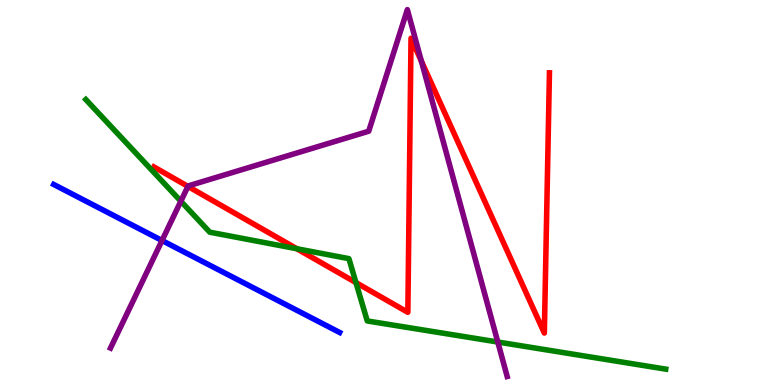[{'lines': ['blue', 'red'], 'intersections': []}, {'lines': ['green', 'red'], 'intersections': [{'x': 3.83, 'y': 3.54}, {'x': 4.59, 'y': 2.66}]}, {'lines': ['purple', 'red'], 'intersections': [{'x': 2.43, 'y': 5.16}, {'x': 5.44, 'y': 8.41}]}, {'lines': ['blue', 'green'], 'intersections': []}, {'lines': ['blue', 'purple'], 'intersections': [{'x': 2.09, 'y': 3.75}]}, {'lines': ['green', 'purple'], 'intersections': [{'x': 2.33, 'y': 4.77}, {'x': 6.42, 'y': 1.12}]}]